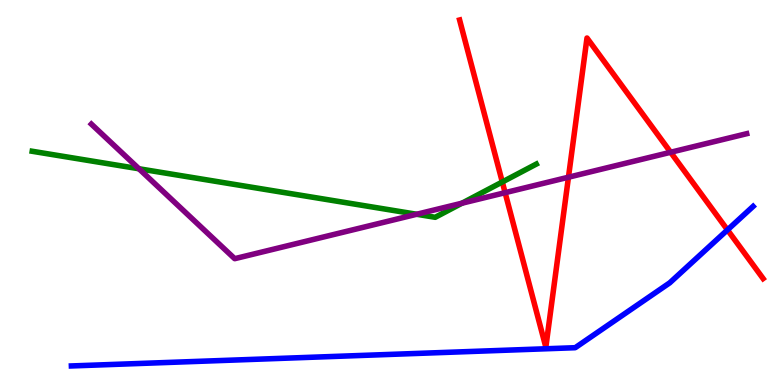[{'lines': ['blue', 'red'], 'intersections': [{'x': 9.39, 'y': 4.03}]}, {'lines': ['green', 'red'], 'intersections': [{'x': 6.48, 'y': 5.27}]}, {'lines': ['purple', 'red'], 'intersections': [{'x': 6.52, 'y': 5.0}, {'x': 7.33, 'y': 5.4}, {'x': 8.65, 'y': 6.05}]}, {'lines': ['blue', 'green'], 'intersections': []}, {'lines': ['blue', 'purple'], 'intersections': []}, {'lines': ['green', 'purple'], 'intersections': [{'x': 1.79, 'y': 5.62}, {'x': 5.38, 'y': 4.43}, {'x': 5.96, 'y': 4.72}]}]